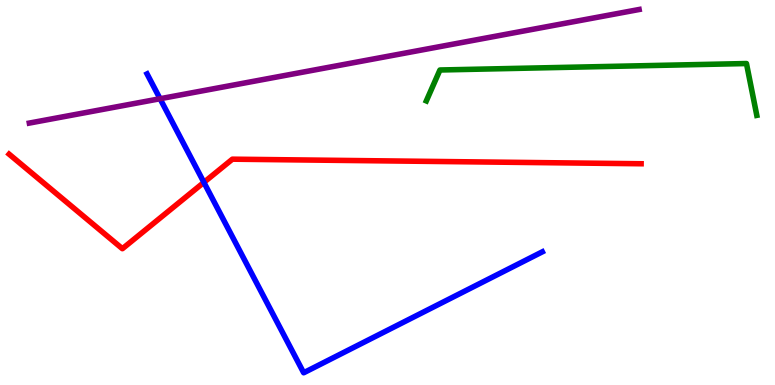[{'lines': ['blue', 'red'], 'intersections': [{'x': 2.63, 'y': 5.26}]}, {'lines': ['green', 'red'], 'intersections': []}, {'lines': ['purple', 'red'], 'intersections': []}, {'lines': ['blue', 'green'], 'intersections': []}, {'lines': ['blue', 'purple'], 'intersections': [{'x': 2.07, 'y': 7.44}]}, {'lines': ['green', 'purple'], 'intersections': []}]